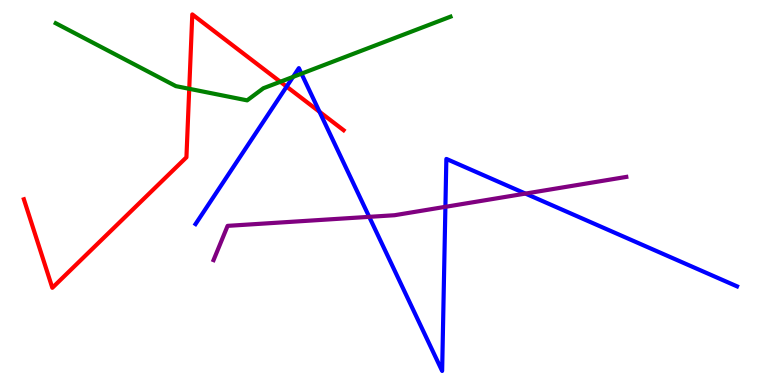[{'lines': ['blue', 'red'], 'intersections': [{'x': 3.7, 'y': 7.75}, {'x': 4.12, 'y': 7.1}]}, {'lines': ['green', 'red'], 'intersections': [{'x': 2.44, 'y': 7.69}, {'x': 3.62, 'y': 7.88}]}, {'lines': ['purple', 'red'], 'intersections': []}, {'lines': ['blue', 'green'], 'intersections': [{'x': 3.78, 'y': 8.0}, {'x': 3.89, 'y': 8.09}]}, {'lines': ['blue', 'purple'], 'intersections': [{'x': 4.76, 'y': 4.37}, {'x': 5.75, 'y': 4.63}, {'x': 6.78, 'y': 4.97}]}, {'lines': ['green', 'purple'], 'intersections': []}]